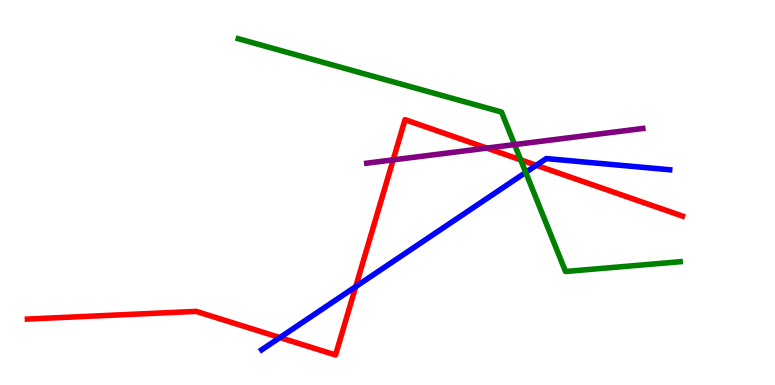[{'lines': ['blue', 'red'], 'intersections': [{'x': 3.61, 'y': 1.23}, {'x': 4.59, 'y': 2.56}, {'x': 6.92, 'y': 5.71}]}, {'lines': ['green', 'red'], 'intersections': [{'x': 6.72, 'y': 5.85}]}, {'lines': ['purple', 'red'], 'intersections': [{'x': 5.07, 'y': 5.85}, {'x': 6.28, 'y': 6.15}]}, {'lines': ['blue', 'green'], 'intersections': [{'x': 6.78, 'y': 5.52}]}, {'lines': ['blue', 'purple'], 'intersections': []}, {'lines': ['green', 'purple'], 'intersections': [{'x': 6.64, 'y': 6.24}]}]